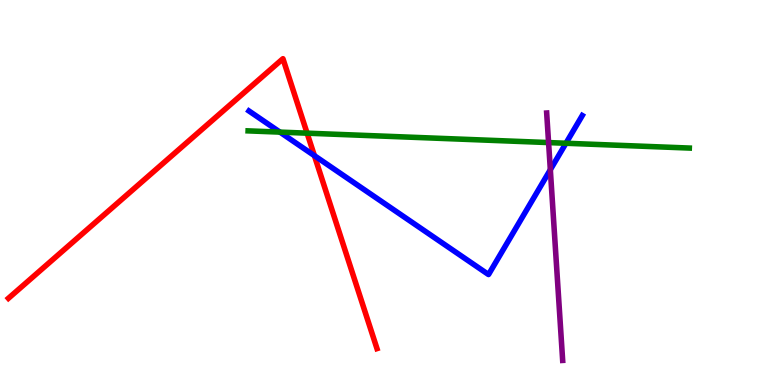[{'lines': ['blue', 'red'], 'intersections': [{'x': 4.06, 'y': 5.96}]}, {'lines': ['green', 'red'], 'intersections': [{'x': 3.96, 'y': 6.54}]}, {'lines': ['purple', 'red'], 'intersections': []}, {'lines': ['blue', 'green'], 'intersections': [{'x': 3.61, 'y': 6.57}, {'x': 7.3, 'y': 6.28}]}, {'lines': ['blue', 'purple'], 'intersections': [{'x': 7.1, 'y': 5.59}]}, {'lines': ['green', 'purple'], 'intersections': [{'x': 7.08, 'y': 6.3}]}]